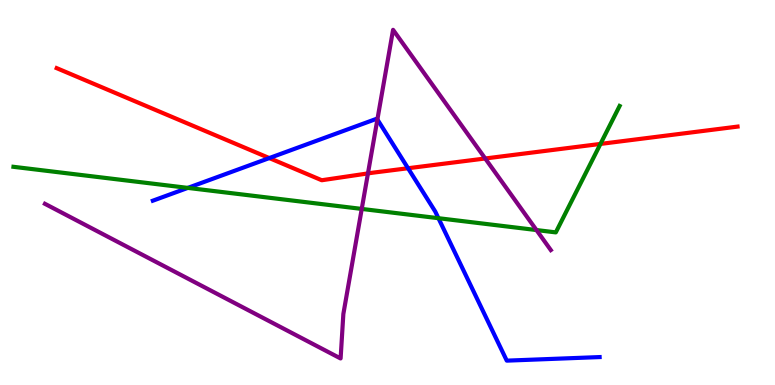[{'lines': ['blue', 'red'], 'intersections': [{'x': 3.47, 'y': 5.89}, {'x': 5.27, 'y': 5.63}]}, {'lines': ['green', 'red'], 'intersections': [{'x': 7.75, 'y': 6.26}]}, {'lines': ['purple', 'red'], 'intersections': [{'x': 4.75, 'y': 5.5}, {'x': 6.26, 'y': 5.88}]}, {'lines': ['blue', 'green'], 'intersections': [{'x': 2.42, 'y': 5.12}, {'x': 5.66, 'y': 4.33}]}, {'lines': ['blue', 'purple'], 'intersections': [{'x': 4.87, 'y': 6.9}]}, {'lines': ['green', 'purple'], 'intersections': [{'x': 4.67, 'y': 4.57}, {'x': 6.92, 'y': 4.02}]}]